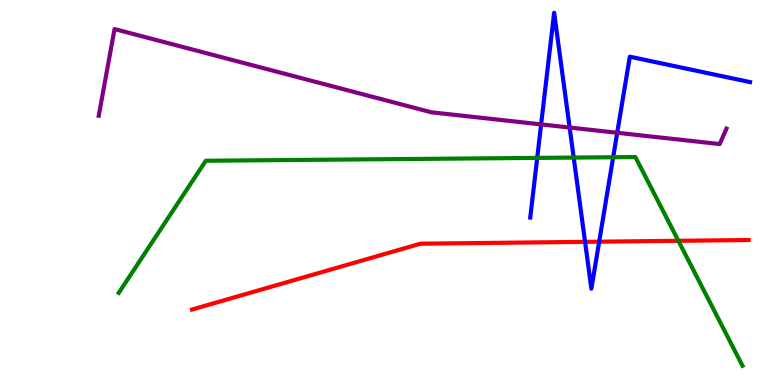[{'lines': ['blue', 'red'], 'intersections': [{'x': 7.55, 'y': 3.72}, {'x': 7.73, 'y': 3.72}]}, {'lines': ['green', 'red'], 'intersections': [{'x': 8.75, 'y': 3.75}]}, {'lines': ['purple', 'red'], 'intersections': []}, {'lines': ['blue', 'green'], 'intersections': [{'x': 6.93, 'y': 5.9}, {'x': 7.4, 'y': 5.91}, {'x': 7.91, 'y': 5.92}]}, {'lines': ['blue', 'purple'], 'intersections': [{'x': 6.98, 'y': 6.77}, {'x': 7.35, 'y': 6.69}, {'x': 7.96, 'y': 6.55}]}, {'lines': ['green', 'purple'], 'intersections': []}]